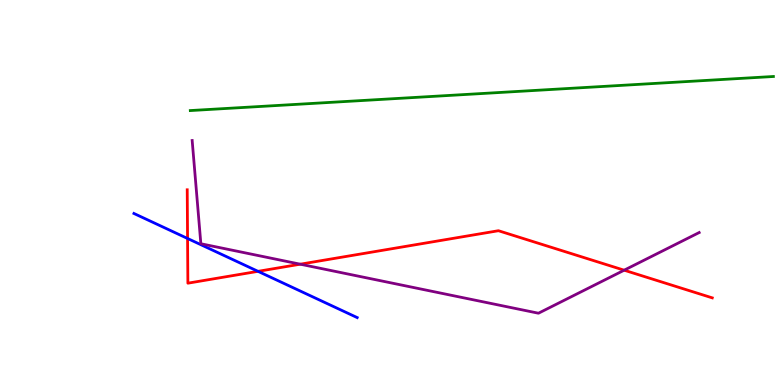[{'lines': ['blue', 'red'], 'intersections': [{'x': 2.42, 'y': 3.81}, {'x': 3.33, 'y': 2.95}]}, {'lines': ['green', 'red'], 'intersections': []}, {'lines': ['purple', 'red'], 'intersections': [{'x': 3.87, 'y': 3.14}, {'x': 8.05, 'y': 2.98}]}, {'lines': ['blue', 'green'], 'intersections': []}, {'lines': ['blue', 'purple'], 'intersections': []}, {'lines': ['green', 'purple'], 'intersections': []}]